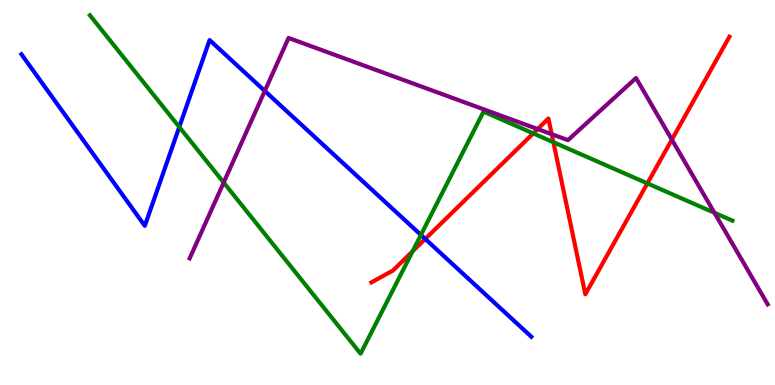[{'lines': ['blue', 'red'], 'intersections': [{'x': 5.49, 'y': 3.79}]}, {'lines': ['green', 'red'], 'intersections': [{'x': 5.32, 'y': 3.47}, {'x': 6.88, 'y': 6.54}, {'x': 7.14, 'y': 6.31}, {'x': 8.35, 'y': 5.24}]}, {'lines': ['purple', 'red'], 'intersections': [{'x': 6.94, 'y': 6.65}, {'x': 7.12, 'y': 6.51}, {'x': 8.67, 'y': 6.37}]}, {'lines': ['blue', 'green'], 'intersections': [{'x': 2.31, 'y': 6.7}, {'x': 5.43, 'y': 3.9}]}, {'lines': ['blue', 'purple'], 'intersections': [{'x': 3.42, 'y': 7.64}]}, {'lines': ['green', 'purple'], 'intersections': [{'x': 2.89, 'y': 5.26}, {'x': 9.22, 'y': 4.47}]}]